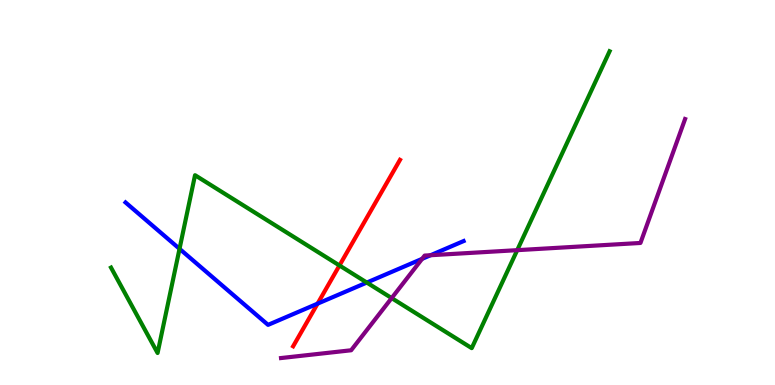[{'lines': ['blue', 'red'], 'intersections': [{'x': 4.1, 'y': 2.11}]}, {'lines': ['green', 'red'], 'intersections': [{'x': 4.38, 'y': 3.1}]}, {'lines': ['purple', 'red'], 'intersections': []}, {'lines': ['blue', 'green'], 'intersections': [{'x': 2.32, 'y': 3.54}, {'x': 4.73, 'y': 2.66}]}, {'lines': ['blue', 'purple'], 'intersections': [{'x': 5.45, 'y': 3.28}, {'x': 5.56, 'y': 3.37}]}, {'lines': ['green', 'purple'], 'intersections': [{'x': 5.05, 'y': 2.26}, {'x': 6.67, 'y': 3.5}]}]